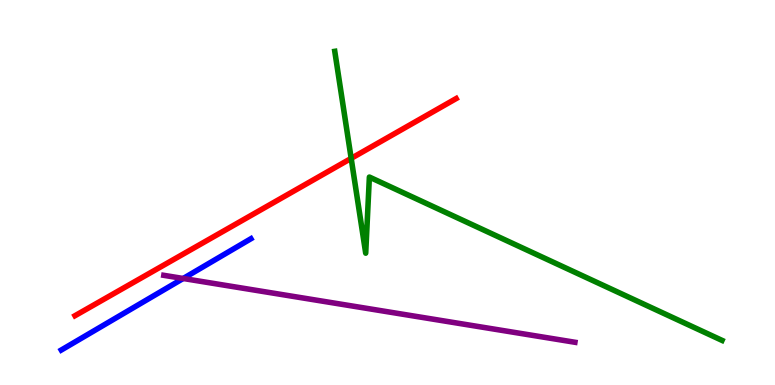[{'lines': ['blue', 'red'], 'intersections': []}, {'lines': ['green', 'red'], 'intersections': [{'x': 4.53, 'y': 5.89}]}, {'lines': ['purple', 'red'], 'intersections': []}, {'lines': ['blue', 'green'], 'intersections': []}, {'lines': ['blue', 'purple'], 'intersections': [{'x': 2.36, 'y': 2.77}]}, {'lines': ['green', 'purple'], 'intersections': []}]